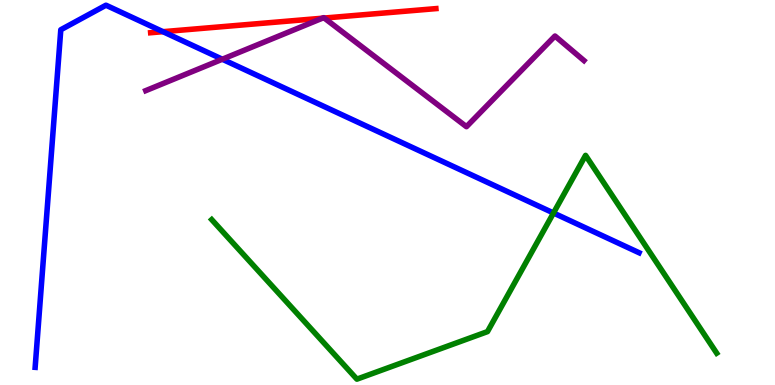[{'lines': ['blue', 'red'], 'intersections': [{'x': 2.1, 'y': 9.18}]}, {'lines': ['green', 'red'], 'intersections': []}, {'lines': ['purple', 'red'], 'intersections': [{'x': 4.16, 'y': 9.53}, {'x': 4.18, 'y': 9.53}]}, {'lines': ['blue', 'green'], 'intersections': [{'x': 7.14, 'y': 4.47}]}, {'lines': ['blue', 'purple'], 'intersections': [{'x': 2.87, 'y': 8.46}]}, {'lines': ['green', 'purple'], 'intersections': []}]